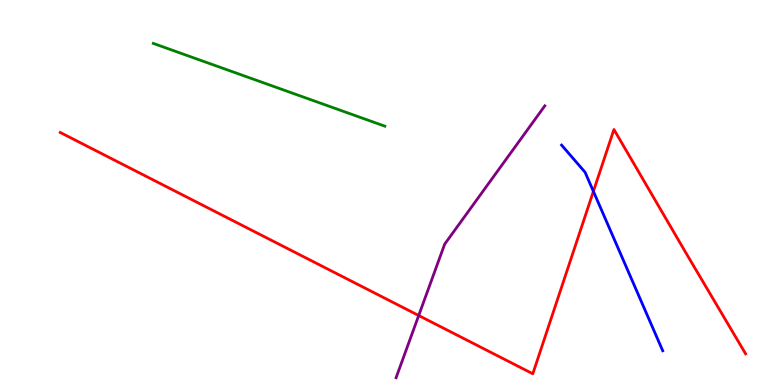[{'lines': ['blue', 'red'], 'intersections': [{'x': 7.66, 'y': 5.03}]}, {'lines': ['green', 'red'], 'intersections': []}, {'lines': ['purple', 'red'], 'intersections': [{'x': 5.4, 'y': 1.8}]}, {'lines': ['blue', 'green'], 'intersections': []}, {'lines': ['blue', 'purple'], 'intersections': []}, {'lines': ['green', 'purple'], 'intersections': []}]